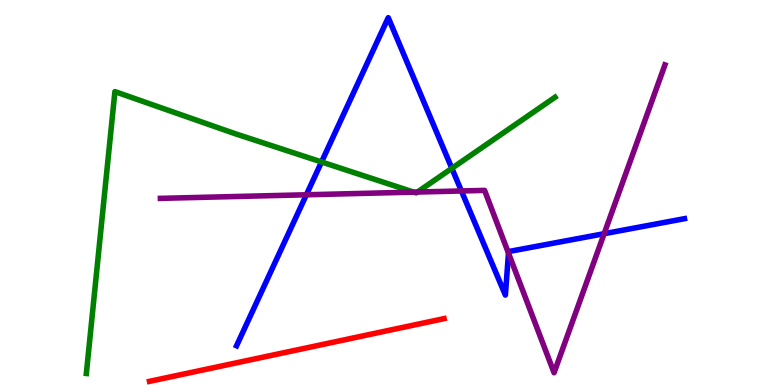[{'lines': ['blue', 'red'], 'intersections': []}, {'lines': ['green', 'red'], 'intersections': []}, {'lines': ['purple', 'red'], 'intersections': []}, {'lines': ['blue', 'green'], 'intersections': [{'x': 4.15, 'y': 5.79}, {'x': 5.83, 'y': 5.63}]}, {'lines': ['blue', 'purple'], 'intersections': [{'x': 3.95, 'y': 4.94}, {'x': 5.95, 'y': 5.04}, {'x': 6.56, 'y': 3.43}, {'x': 7.8, 'y': 3.93}]}, {'lines': ['green', 'purple'], 'intersections': [{'x': 5.34, 'y': 5.01}, {'x': 5.39, 'y': 5.01}]}]